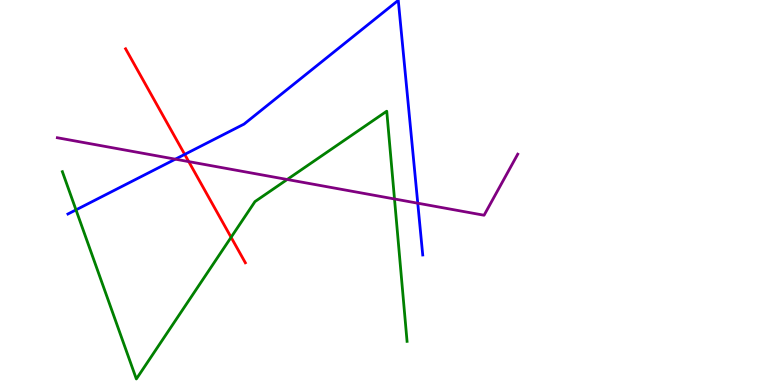[{'lines': ['blue', 'red'], 'intersections': [{'x': 2.38, 'y': 5.99}]}, {'lines': ['green', 'red'], 'intersections': [{'x': 2.98, 'y': 3.84}]}, {'lines': ['purple', 'red'], 'intersections': [{'x': 2.44, 'y': 5.8}]}, {'lines': ['blue', 'green'], 'intersections': [{'x': 0.981, 'y': 4.55}]}, {'lines': ['blue', 'purple'], 'intersections': [{'x': 2.26, 'y': 5.87}, {'x': 5.39, 'y': 4.72}]}, {'lines': ['green', 'purple'], 'intersections': [{'x': 3.71, 'y': 5.34}, {'x': 5.09, 'y': 4.83}]}]